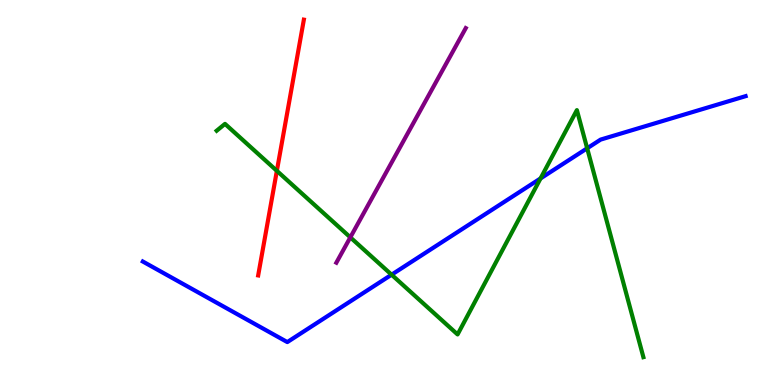[{'lines': ['blue', 'red'], 'intersections': []}, {'lines': ['green', 'red'], 'intersections': [{'x': 3.57, 'y': 5.56}]}, {'lines': ['purple', 'red'], 'intersections': []}, {'lines': ['blue', 'green'], 'intersections': [{'x': 5.05, 'y': 2.87}, {'x': 6.97, 'y': 5.37}, {'x': 7.58, 'y': 6.15}]}, {'lines': ['blue', 'purple'], 'intersections': []}, {'lines': ['green', 'purple'], 'intersections': [{'x': 4.52, 'y': 3.84}]}]